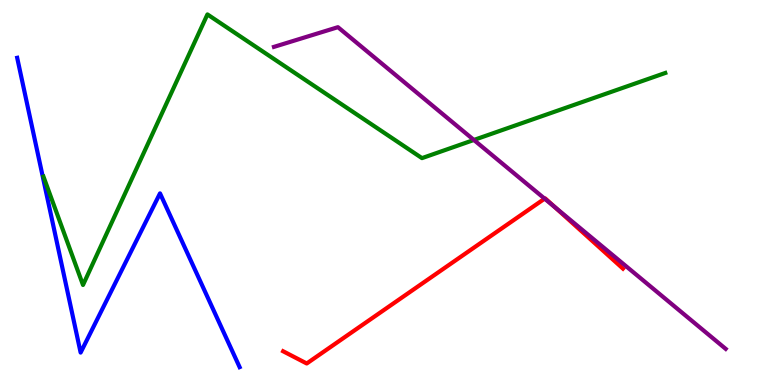[{'lines': ['blue', 'red'], 'intersections': []}, {'lines': ['green', 'red'], 'intersections': []}, {'lines': ['purple', 'red'], 'intersections': [{'x': 7.03, 'y': 4.84}, {'x': 7.16, 'y': 4.62}]}, {'lines': ['blue', 'green'], 'intersections': []}, {'lines': ['blue', 'purple'], 'intersections': []}, {'lines': ['green', 'purple'], 'intersections': [{'x': 6.11, 'y': 6.36}]}]